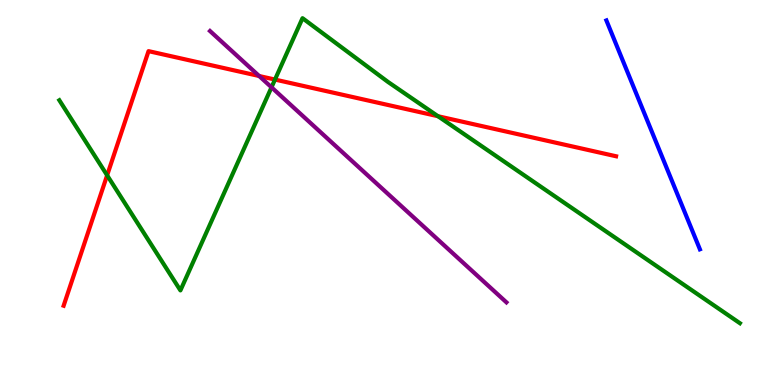[{'lines': ['blue', 'red'], 'intersections': []}, {'lines': ['green', 'red'], 'intersections': [{'x': 1.38, 'y': 5.45}, {'x': 3.55, 'y': 7.93}, {'x': 5.65, 'y': 6.98}]}, {'lines': ['purple', 'red'], 'intersections': [{'x': 3.34, 'y': 8.03}]}, {'lines': ['blue', 'green'], 'intersections': []}, {'lines': ['blue', 'purple'], 'intersections': []}, {'lines': ['green', 'purple'], 'intersections': [{'x': 3.5, 'y': 7.73}]}]